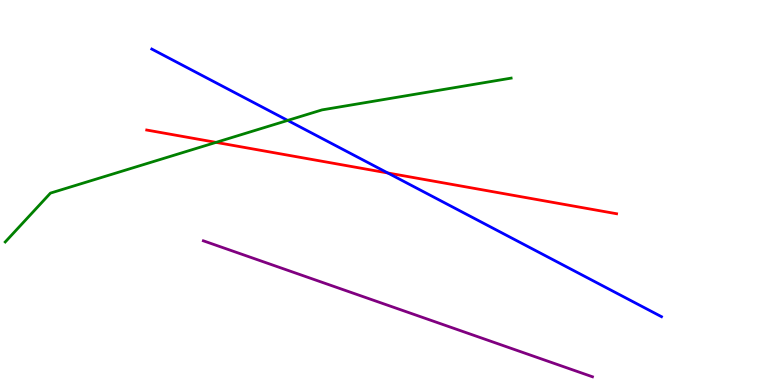[{'lines': ['blue', 'red'], 'intersections': [{'x': 5.0, 'y': 5.51}]}, {'lines': ['green', 'red'], 'intersections': [{'x': 2.79, 'y': 6.3}]}, {'lines': ['purple', 'red'], 'intersections': []}, {'lines': ['blue', 'green'], 'intersections': [{'x': 3.71, 'y': 6.87}]}, {'lines': ['blue', 'purple'], 'intersections': []}, {'lines': ['green', 'purple'], 'intersections': []}]